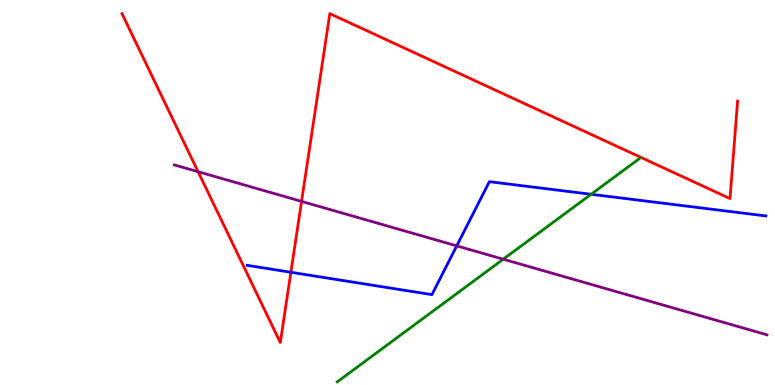[{'lines': ['blue', 'red'], 'intersections': [{'x': 3.75, 'y': 2.93}]}, {'lines': ['green', 'red'], 'intersections': []}, {'lines': ['purple', 'red'], 'intersections': [{'x': 2.56, 'y': 5.54}, {'x': 3.89, 'y': 4.77}]}, {'lines': ['blue', 'green'], 'intersections': [{'x': 7.63, 'y': 4.95}]}, {'lines': ['blue', 'purple'], 'intersections': [{'x': 5.89, 'y': 3.61}]}, {'lines': ['green', 'purple'], 'intersections': [{'x': 6.49, 'y': 3.27}]}]